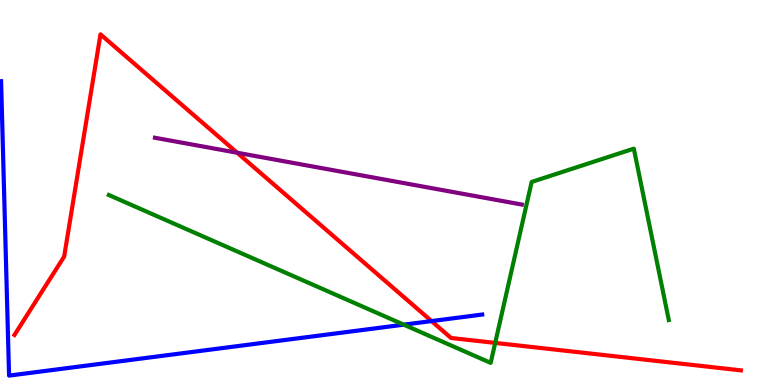[{'lines': ['blue', 'red'], 'intersections': [{'x': 5.57, 'y': 1.66}]}, {'lines': ['green', 'red'], 'intersections': [{'x': 6.39, 'y': 1.09}]}, {'lines': ['purple', 'red'], 'intersections': [{'x': 3.06, 'y': 6.03}]}, {'lines': ['blue', 'green'], 'intersections': [{'x': 5.21, 'y': 1.57}]}, {'lines': ['blue', 'purple'], 'intersections': []}, {'lines': ['green', 'purple'], 'intersections': []}]